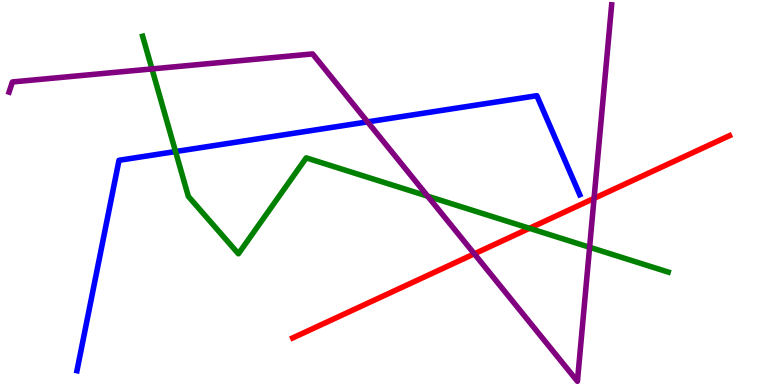[{'lines': ['blue', 'red'], 'intersections': []}, {'lines': ['green', 'red'], 'intersections': [{'x': 6.83, 'y': 4.07}]}, {'lines': ['purple', 'red'], 'intersections': [{'x': 6.12, 'y': 3.41}, {'x': 7.67, 'y': 4.85}]}, {'lines': ['blue', 'green'], 'intersections': [{'x': 2.27, 'y': 6.06}]}, {'lines': ['blue', 'purple'], 'intersections': [{'x': 4.74, 'y': 6.83}]}, {'lines': ['green', 'purple'], 'intersections': [{'x': 1.96, 'y': 8.21}, {'x': 5.52, 'y': 4.9}, {'x': 7.61, 'y': 3.58}]}]